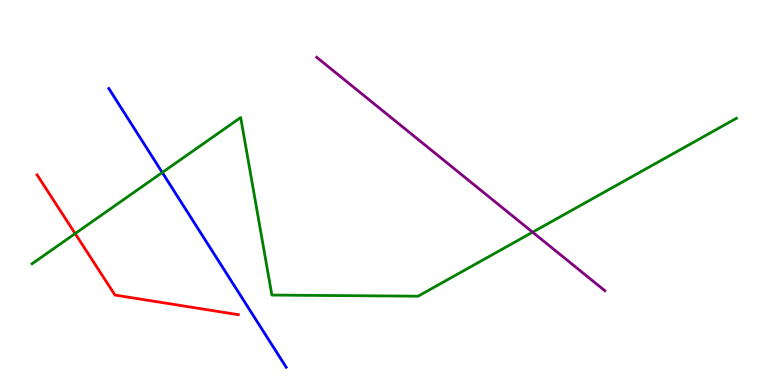[{'lines': ['blue', 'red'], 'intersections': []}, {'lines': ['green', 'red'], 'intersections': [{'x': 0.97, 'y': 3.93}]}, {'lines': ['purple', 'red'], 'intersections': []}, {'lines': ['blue', 'green'], 'intersections': [{'x': 2.09, 'y': 5.52}]}, {'lines': ['blue', 'purple'], 'intersections': []}, {'lines': ['green', 'purple'], 'intersections': [{'x': 6.87, 'y': 3.97}]}]